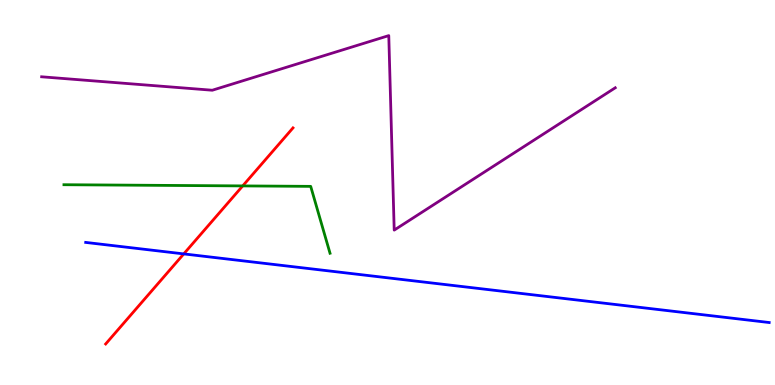[{'lines': ['blue', 'red'], 'intersections': [{'x': 2.37, 'y': 3.41}]}, {'lines': ['green', 'red'], 'intersections': [{'x': 3.13, 'y': 5.17}]}, {'lines': ['purple', 'red'], 'intersections': []}, {'lines': ['blue', 'green'], 'intersections': []}, {'lines': ['blue', 'purple'], 'intersections': []}, {'lines': ['green', 'purple'], 'intersections': []}]